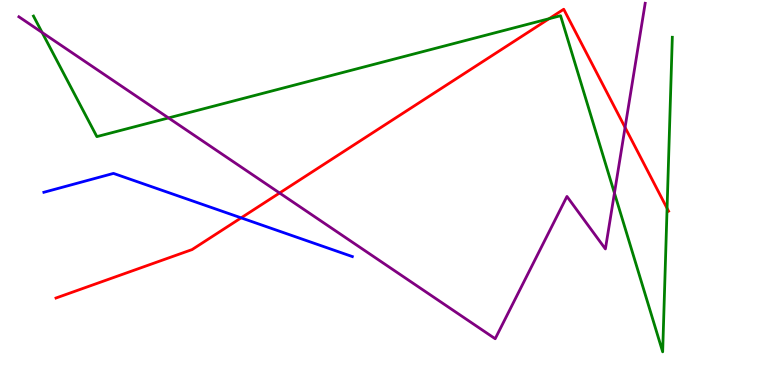[{'lines': ['blue', 'red'], 'intersections': [{'x': 3.11, 'y': 4.34}]}, {'lines': ['green', 'red'], 'intersections': [{'x': 7.09, 'y': 9.51}, {'x': 8.61, 'y': 4.59}]}, {'lines': ['purple', 'red'], 'intersections': [{'x': 3.61, 'y': 4.99}, {'x': 8.07, 'y': 6.69}]}, {'lines': ['blue', 'green'], 'intersections': []}, {'lines': ['blue', 'purple'], 'intersections': []}, {'lines': ['green', 'purple'], 'intersections': [{'x': 0.543, 'y': 9.16}, {'x': 2.17, 'y': 6.94}, {'x': 7.93, 'y': 4.98}]}]